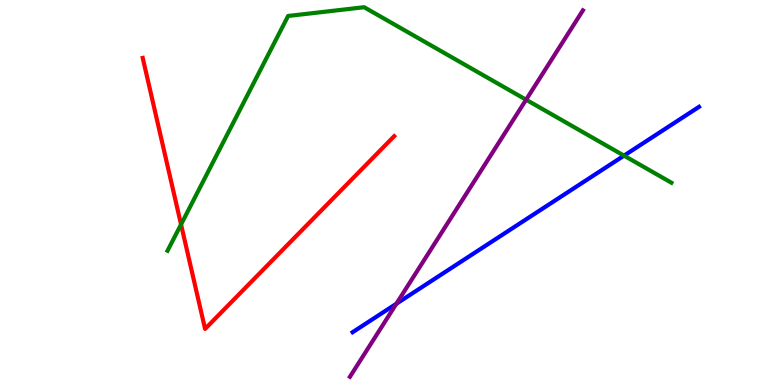[{'lines': ['blue', 'red'], 'intersections': []}, {'lines': ['green', 'red'], 'intersections': [{'x': 2.34, 'y': 4.17}]}, {'lines': ['purple', 'red'], 'intersections': []}, {'lines': ['blue', 'green'], 'intersections': [{'x': 8.05, 'y': 5.96}]}, {'lines': ['blue', 'purple'], 'intersections': [{'x': 5.11, 'y': 2.11}]}, {'lines': ['green', 'purple'], 'intersections': [{'x': 6.79, 'y': 7.41}]}]